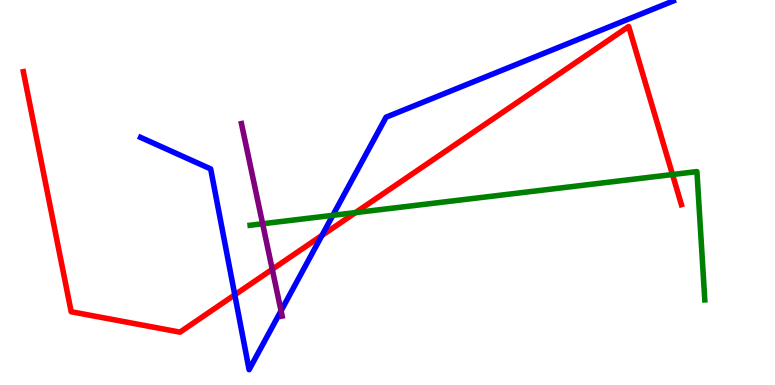[{'lines': ['blue', 'red'], 'intersections': [{'x': 3.03, 'y': 2.34}, {'x': 4.15, 'y': 3.88}]}, {'lines': ['green', 'red'], 'intersections': [{'x': 4.59, 'y': 4.48}, {'x': 8.68, 'y': 5.47}]}, {'lines': ['purple', 'red'], 'intersections': [{'x': 3.51, 'y': 3.01}]}, {'lines': ['blue', 'green'], 'intersections': [{'x': 4.29, 'y': 4.41}]}, {'lines': ['blue', 'purple'], 'intersections': [{'x': 3.63, 'y': 1.93}]}, {'lines': ['green', 'purple'], 'intersections': [{'x': 3.39, 'y': 4.19}]}]